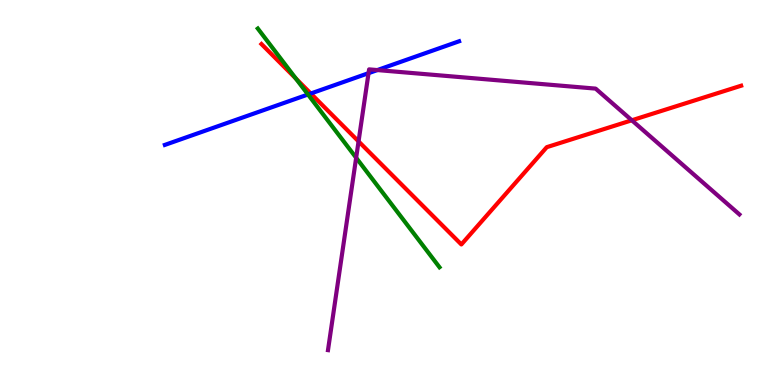[{'lines': ['blue', 'red'], 'intersections': [{'x': 4.01, 'y': 7.57}]}, {'lines': ['green', 'red'], 'intersections': [{'x': 3.82, 'y': 7.96}]}, {'lines': ['purple', 'red'], 'intersections': [{'x': 4.63, 'y': 6.33}, {'x': 8.15, 'y': 6.88}]}, {'lines': ['blue', 'green'], 'intersections': [{'x': 3.97, 'y': 7.55}]}, {'lines': ['blue', 'purple'], 'intersections': [{'x': 4.76, 'y': 8.1}, {'x': 4.87, 'y': 8.18}]}, {'lines': ['green', 'purple'], 'intersections': [{'x': 4.6, 'y': 5.9}]}]